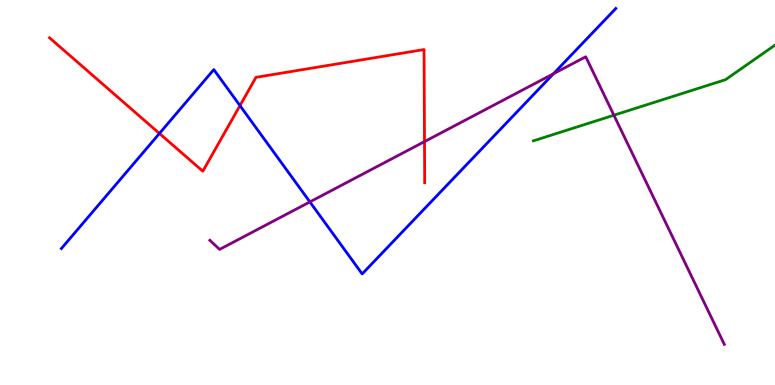[{'lines': ['blue', 'red'], 'intersections': [{'x': 2.06, 'y': 6.53}, {'x': 3.1, 'y': 7.26}]}, {'lines': ['green', 'red'], 'intersections': []}, {'lines': ['purple', 'red'], 'intersections': [{'x': 5.48, 'y': 6.32}]}, {'lines': ['blue', 'green'], 'intersections': []}, {'lines': ['blue', 'purple'], 'intersections': [{'x': 4.0, 'y': 4.76}, {'x': 7.14, 'y': 8.08}]}, {'lines': ['green', 'purple'], 'intersections': [{'x': 7.92, 'y': 7.01}]}]